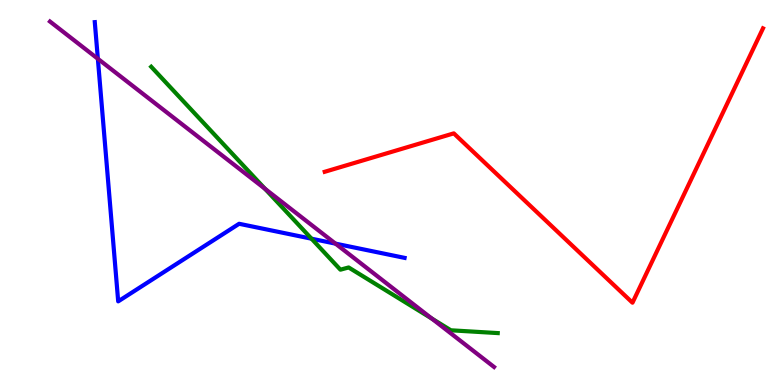[{'lines': ['blue', 'red'], 'intersections': []}, {'lines': ['green', 'red'], 'intersections': []}, {'lines': ['purple', 'red'], 'intersections': []}, {'lines': ['blue', 'green'], 'intersections': [{'x': 4.02, 'y': 3.8}]}, {'lines': ['blue', 'purple'], 'intersections': [{'x': 1.26, 'y': 8.47}, {'x': 4.33, 'y': 3.67}]}, {'lines': ['green', 'purple'], 'intersections': [{'x': 3.42, 'y': 5.1}, {'x': 5.57, 'y': 1.72}]}]